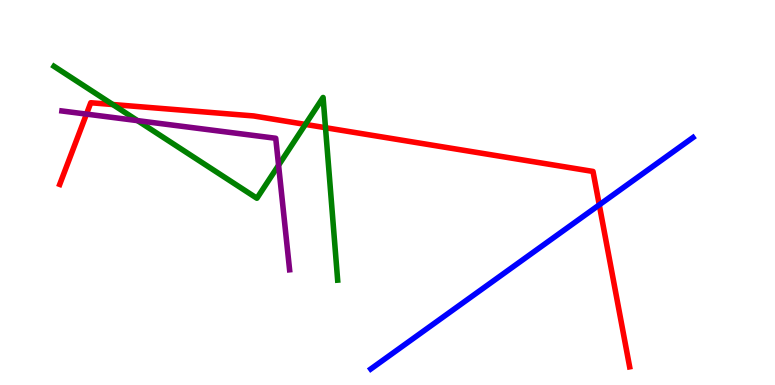[{'lines': ['blue', 'red'], 'intersections': [{'x': 7.73, 'y': 4.68}]}, {'lines': ['green', 'red'], 'intersections': [{'x': 1.46, 'y': 7.29}, {'x': 3.94, 'y': 6.77}, {'x': 4.2, 'y': 6.68}]}, {'lines': ['purple', 'red'], 'intersections': [{'x': 1.12, 'y': 7.04}]}, {'lines': ['blue', 'green'], 'intersections': []}, {'lines': ['blue', 'purple'], 'intersections': []}, {'lines': ['green', 'purple'], 'intersections': [{'x': 1.77, 'y': 6.87}, {'x': 3.59, 'y': 5.71}]}]